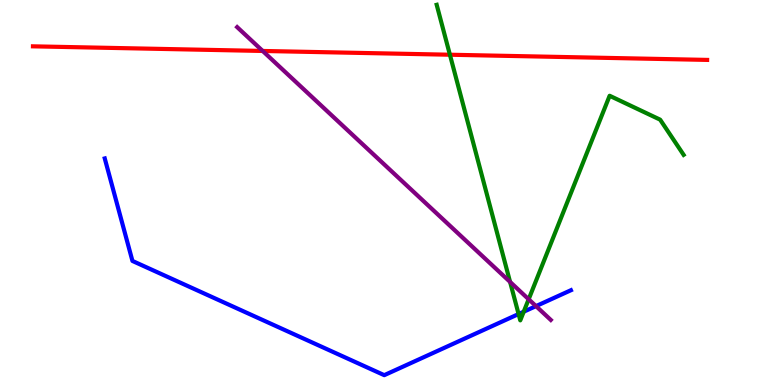[{'lines': ['blue', 'red'], 'intersections': []}, {'lines': ['green', 'red'], 'intersections': [{'x': 5.81, 'y': 8.58}]}, {'lines': ['purple', 'red'], 'intersections': [{'x': 3.39, 'y': 8.68}]}, {'lines': ['blue', 'green'], 'intersections': [{'x': 6.69, 'y': 1.84}, {'x': 6.76, 'y': 1.9}]}, {'lines': ['blue', 'purple'], 'intersections': [{'x': 6.92, 'y': 2.05}]}, {'lines': ['green', 'purple'], 'intersections': [{'x': 6.58, 'y': 2.68}, {'x': 6.82, 'y': 2.23}]}]